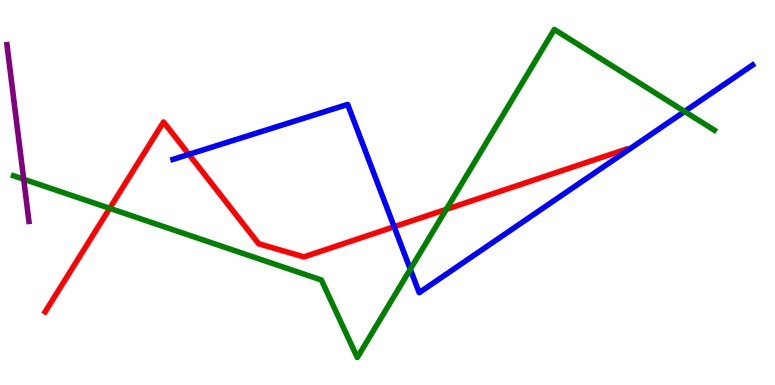[{'lines': ['blue', 'red'], 'intersections': [{'x': 2.44, 'y': 5.99}, {'x': 5.09, 'y': 4.11}]}, {'lines': ['green', 'red'], 'intersections': [{'x': 1.42, 'y': 4.59}, {'x': 5.76, 'y': 4.56}]}, {'lines': ['purple', 'red'], 'intersections': []}, {'lines': ['blue', 'green'], 'intersections': [{'x': 5.29, 'y': 3.01}, {'x': 8.83, 'y': 7.11}]}, {'lines': ['blue', 'purple'], 'intersections': []}, {'lines': ['green', 'purple'], 'intersections': [{'x': 0.306, 'y': 5.35}]}]